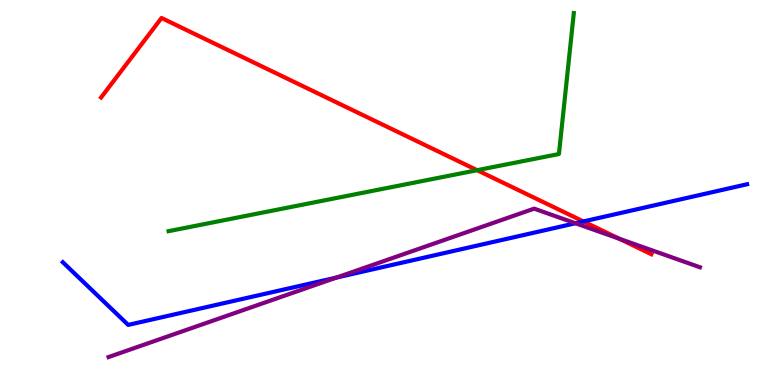[{'lines': ['blue', 'red'], 'intersections': [{'x': 7.53, 'y': 4.25}]}, {'lines': ['green', 'red'], 'intersections': [{'x': 6.16, 'y': 5.58}]}, {'lines': ['purple', 'red'], 'intersections': [{'x': 7.99, 'y': 3.8}]}, {'lines': ['blue', 'green'], 'intersections': []}, {'lines': ['blue', 'purple'], 'intersections': [{'x': 4.34, 'y': 2.79}, {'x': 7.43, 'y': 4.2}]}, {'lines': ['green', 'purple'], 'intersections': []}]